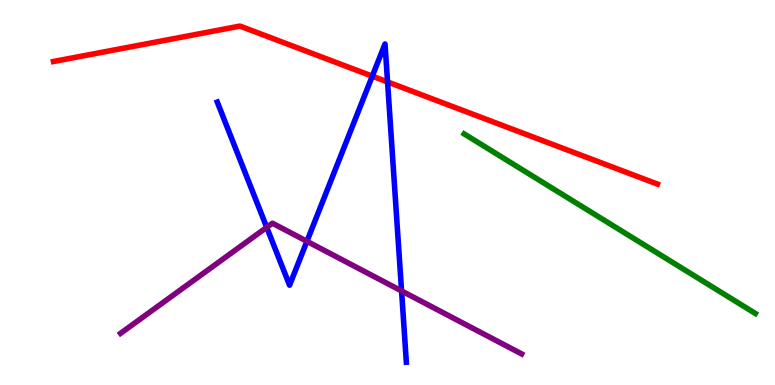[{'lines': ['blue', 'red'], 'intersections': [{'x': 4.8, 'y': 8.02}, {'x': 5.0, 'y': 7.87}]}, {'lines': ['green', 'red'], 'intersections': []}, {'lines': ['purple', 'red'], 'intersections': []}, {'lines': ['blue', 'green'], 'intersections': []}, {'lines': ['blue', 'purple'], 'intersections': [{'x': 3.44, 'y': 4.09}, {'x': 3.96, 'y': 3.73}, {'x': 5.18, 'y': 2.44}]}, {'lines': ['green', 'purple'], 'intersections': []}]